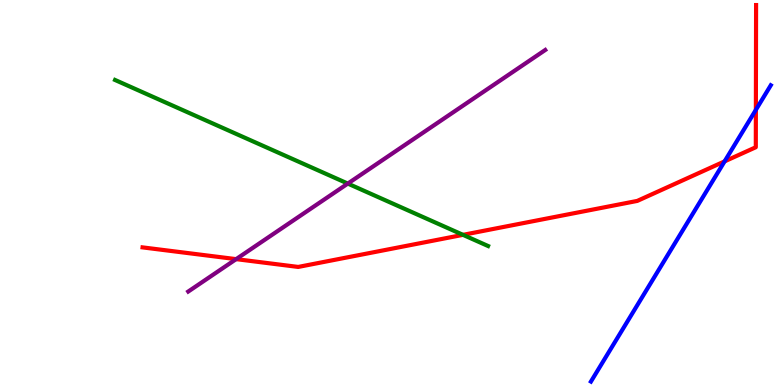[{'lines': ['blue', 'red'], 'intersections': [{'x': 9.35, 'y': 5.81}, {'x': 9.75, 'y': 7.15}]}, {'lines': ['green', 'red'], 'intersections': [{'x': 5.97, 'y': 3.9}]}, {'lines': ['purple', 'red'], 'intersections': [{'x': 3.05, 'y': 3.27}]}, {'lines': ['blue', 'green'], 'intersections': []}, {'lines': ['blue', 'purple'], 'intersections': []}, {'lines': ['green', 'purple'], 'intersections': [{'x': 4.49, 'y': 5.23}]}]